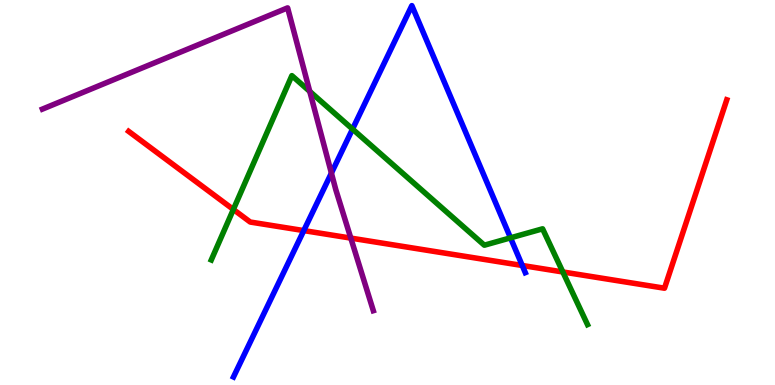[{'lines': ['blue', 'red'], 'intersections': [{'x': 3.92, 'y': 4.01}, {'x': 6.74, 'y': 3.1}]}, {'lines': ['green', 'red'], 'intersections': [{'x': 3.01, 'y': 4.56}, {'x': 7.26, 'y': 2.94}]}, {'lines': ['purple', 'red'], 'intersections': [{'x': 4.53, 'y': 3.82}]}, {'lines': ['blue', 'green'], 'intersections': [{'x': 4.55, 'y': 6.65}, {'x': 6.59, 'y': 3.82}]}, {'lines': ['blue', 'purple'], 'intersections': [{'x': 4.28, 'y': 5.5}]}, {'lines': ['green', 'purple'], 'intersections': [{'x': 4.0, 'y': 7.63}]}]